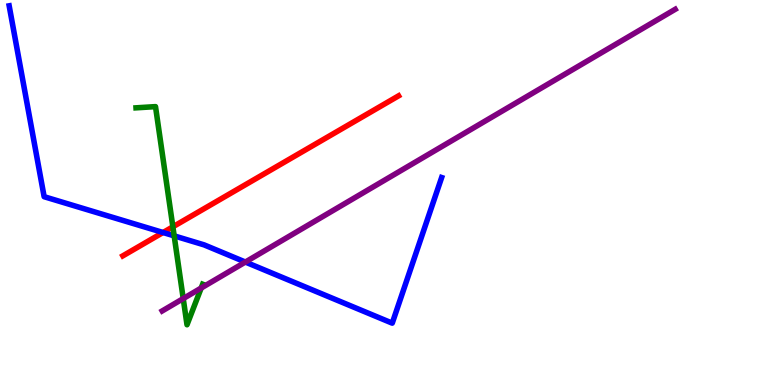[{'lines': ['blue', 'red'], 'intersections': [{'x': 2.1, 'y': 3.96}]}, {'lines': ['green', 'red'], 'intersections': [{'x': 2.23, 'y': 4.11}]}, {'lines': ['purple', 'red'], 'intersections': []}, {'lines': ['blue', 'green'], 'intersections': [{'x': 2.25, 'y': 3.87}]}, {'lines': ['blue', 'purple'], 'intersections': [{'x': 3.17, 'y': 3.19}]}, {'lines': ['green', 'purple'], 'intersections': [{'x': 2.36, 'y': 2.24}, {'x': 2.6, 'y': 2.52}]}]